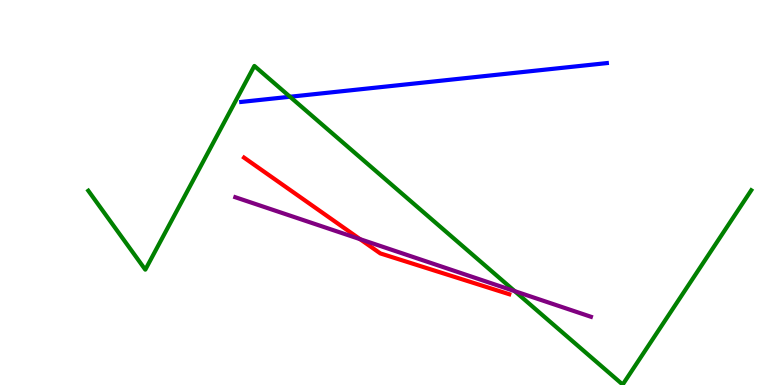[{'lines': ['blue', 'red'], 'intersections': []}, {'lines': ['green', 'red'], 'intersections': []}, {'lines': ['purple', 'red'], 'intersections': [{'x': 4.65, 'y': 3.79}]}, {'lines': ['blue', 'green'], 'intersections': [{'x': 3.74, 'y': 7.49}]}, {'lines': ['blue', 'purple'], 'intersections': []}, {'lines': ['green', 'purple'], 'intersections': [{'x': 6.64, 'y': 2.44}]}]